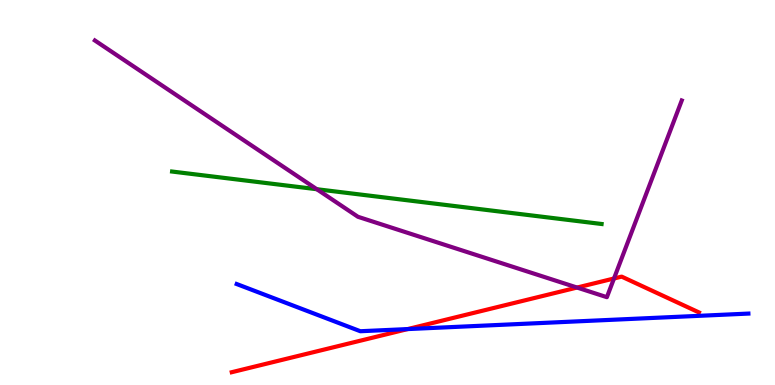[{'lines': ['blue', 'red'], 'intersections': [{'x': 5.26, 'y': 1.45}]}, {'lines': ['green', 'red'], 'intersections': []}, {'lines': ['purple', 'red'], 'intersections': [{'x': 7.45, 'y': 2.53}, {'x': 7.92, 'y': 2.77}]}, {'lines': ['blue', 'green'], 'intersections': []}, {'lines': ['blue', 'purple'], 'intersections': []}, {'lines': ['green', 'purple'], 'intersections': [{'x': 4.09, 'y': 5.09}]}]